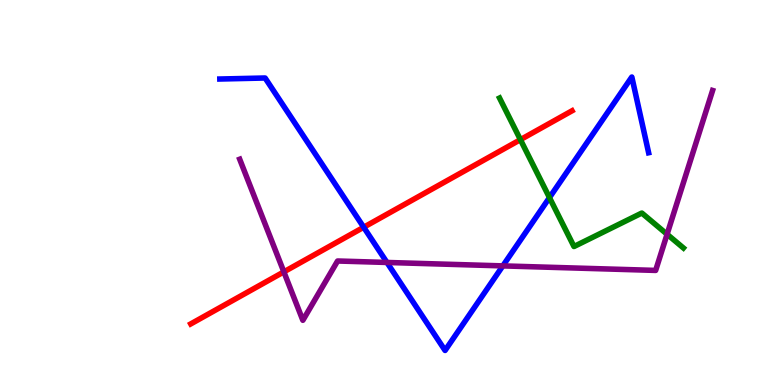[{'lines': ['blue', 'red'], 'intersections': [{'x': 4.69, 'y': 4.1}]}, {'lines': ['green', 'red'], 'intersections': [{'x': 6.71, 'y': 6.37}]}, {'lines': ['purple', 'red'], 'intersections': [{'x': 3.66, 'y': 2.94}]}, {'lines': ['blue', 'green'], 'intersections': [{'x': 7.09, 'y': 4.87}]}, {'lines': ['blue', 'purple'], 'intersections': [{'x': 4.99, 'y': 3.18}, {'x': 6.49, 'y': 3.09}]}, {'lines': ['green', 'purple'], 'intersections': [{'x': 8.61, 'y': 3.92}]}]